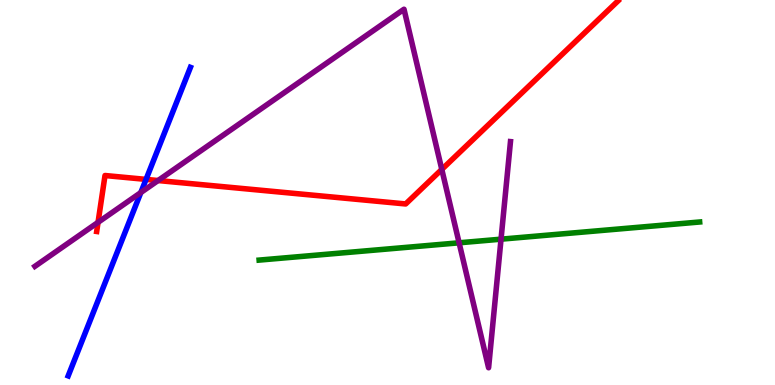[{'lines': ['blue', 'red'], 'intersections': [{'x': 1.88, 'y': 5.34}]}, {'lines': ['green', 'red'], 'intersections': []}, {'lines': ['purple', 'red'], 'intersections': [{'x': 1.27, 'y': 4.22}, {'x': 2.04, 'y': 5.31}, {'x': 5.7, 'y': 5.6}]}, {'lines': ['blue', 'green'], 'intersections': []}, {'lines': ['blue', 'purple'], 'intersections': [{'x': 1.82, 'y': 5.0}]}, {'lines': ['green', 'purple'], 'intersections': [{'x': 5.92, 'y': 3.69}, {'x': 6.46, 'y': 3.79}]}]